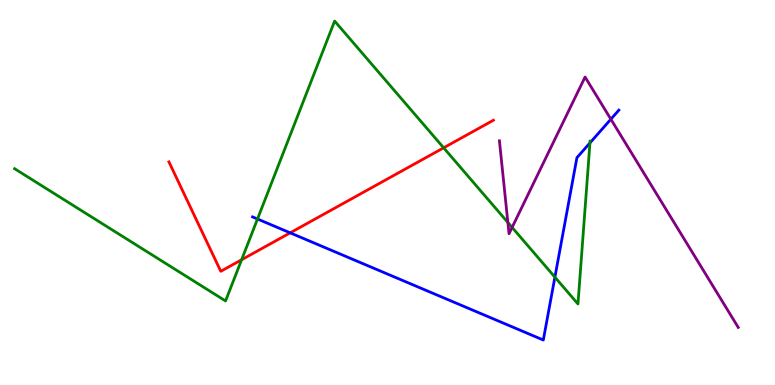[{'lines': ['blue', 'red'], 'intersections': [{'x': 3.74, 'y': 3.95}]}, {'lines': ['green', 'red'], 'intersections': [{'x': 3.12, 'y': 3.25}, {'x': 5.72, 'y': 6.16}]}, {'lines': ['purple', 'red'], 'intersections': []}, {'lines': ['blue', 'green'], 'intersections': [{'x': 3.32, 'y': 4.31}, {'x': 7.16, 'y': 2.8}, {'x': 7.61, 'y': 6.29}]}, {'lines': ['blue', 'purple'], 'intersections': [{'x': 7.88, 'y': 6.9}]}, {'lines': ['green', 'purple'], 'intersections': [{'x': 6.55, 'y': 4.22}, {'x': 6.61, 'y': 4.09}]}]